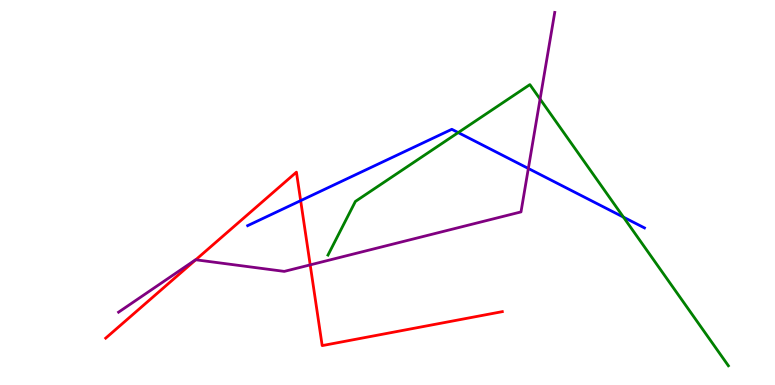[{'lines': ['blue', 'red'], 'intersections': [{'x': 3.88, 'y': 4.79}]}, {'lines': ['green', 'red'], 'intersections': []}, {'lines': ['purple', 'red'], 'intersections': [{'x': 2.53, 'y': 3.25}, {'x': 4.0, 'y': 3.12}]}, {'lines': ['blue', 'green'], 'intersections': [{'x': 5.91, 'y': 6.56}, {'x': 8.04, 'y': 4.36}]}, {'lines': ['blue', 'purple'], 'intersections': [{'x': 6.82, 'y': 5.62}]}, {'lines': ['green', 'purple'], 'intersections': [{'x': 6.97, 'y': 7.43}]}]